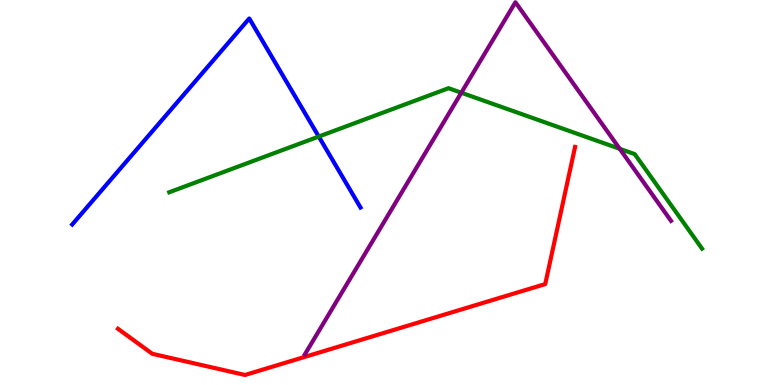[{'lines': ['blue', 'red'], 'intersections': []}, {'lines': ['green', 'red'], 'intersections': []}, {'lines': ['purple', 'red'], 'intersections': []}, {'lines': ['blue', 'green'], 'intersections': [{'x': 4.11, 'y': 6.45}]}, {'lines': ['blue', 'purple'], 'intersections': []}, {'lines': ['green', 'purple'], 'intersections': [{'x': 5.95, 'y': 7.59}, {'x': 8.0, 'y': 6.13}]}]